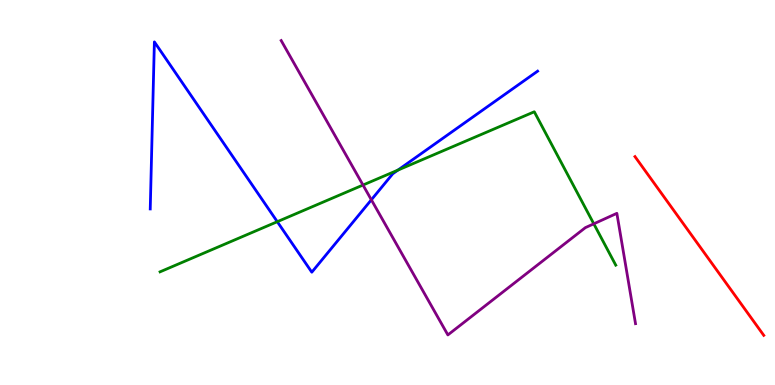[{'lines': ['blue', 'red'], 'intersections': []}, {'lines': ['green', 'red'], 'intersections': []}, {'lines': ['purple', 'red'], 'intersections': []}, {'lines': ['blue', 'green'], 'intersections': [{'x': 3.58, 'y': 4.24}, {'x': 5.13, 'y': 5.58}]}, {'lines': ['blue', 'purple'], 'intersections': [{'x': 4.79, 'y': 4.81}]}, {'lines': ['green', 'purple'], 'intersections': [{'x': 4.68, 'y': 5.19}, {'x': 7.66, 'y': 4.19}]}]